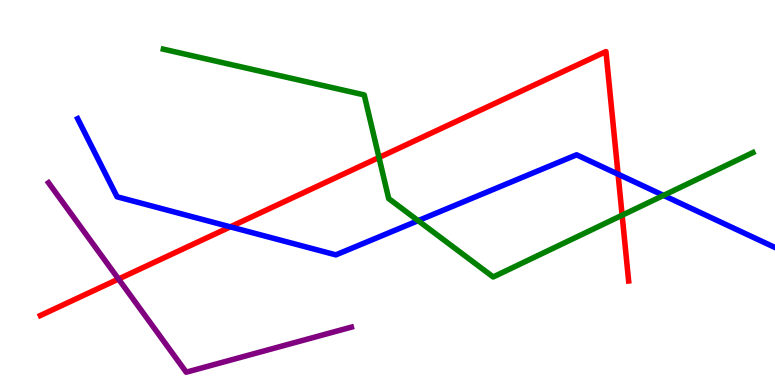[{'lines': ['blue', 'red'], 'intersections': [{'x': 2.97, 'y': 4.11}, {'x': 7.98, 'y': 5.48}]}, {'lines': ['green', 'red'], 'intersections': [{'x': 4.89, 'y': 5.91}, {'x': 8.03, 'y': 4.41}]}, {'lines': ['purple', 'red'], 'intersections': [{'x': 1.53, 'y': 2.75}]}, {'lines': ['blue', 'green'], 'intersections': [{'x': 5.4, 'y': 4.27}, {'x': 8.56, 'y': 4.92}]}, {'lines': ['blue', 'purple'], 'intersections': []}, {'lines': ['green', 'purple'], 'intersections': []}]